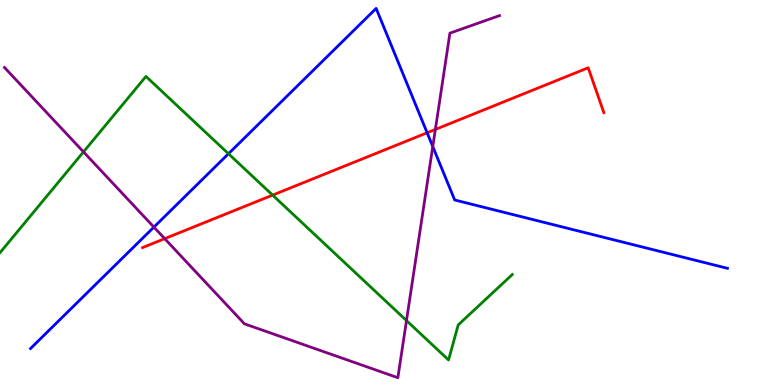[{'lines': ['blue', 'red'], 'intersections': [{'x': 5.51, 'y': 6.55}]}, {'lines': ['green', 'red'], 'intersections': [{'x': 3.52, 'y': 4.93}]}, {'lines': ['purple', 'red'], 'intersections': [{'x': 2.13, 'y': 3.8}, {'x': 5.62, 'y': 6.64}]}, {'lines': ['blue', 'green'], 'intersections': [{'x': 2.95, 'y': 6.01}]}, {'lines': ['blue', 'purple'], 'intersections': [{'x': 1.99, 'y': 4.1}, {'x': 5.58, 'y': 6.19}]}, {'lines': ['green', 'purple'], 'intersections': [{'x': 1.08, 'y': 6.05}, {'x': 5.25, 'y': 1.67}]}]